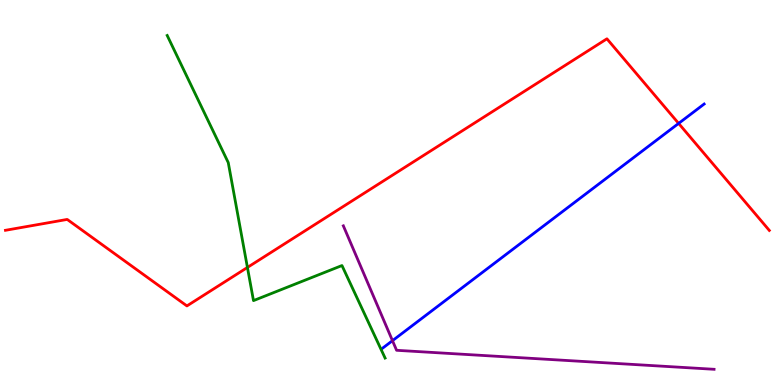[{'lines': ['blue', 'red'], 'intersections': [{'x': 8.76, 'y': 6.79}]}, {'lines': ['green', 'red'], 'intersections': [{'x': 3.19, 'y': 3.05}]}, {'lines': ['purple', 'red'], 'intersections': []}, {'lines': ['blue', 'green'], 'intersections': []}, {'lines': ['blue', 'purple'], 'intersections': [{'x': 5.06, 'y': 1.15}]}, {'lines': ['green', 'purple'], 'intersections': []}]